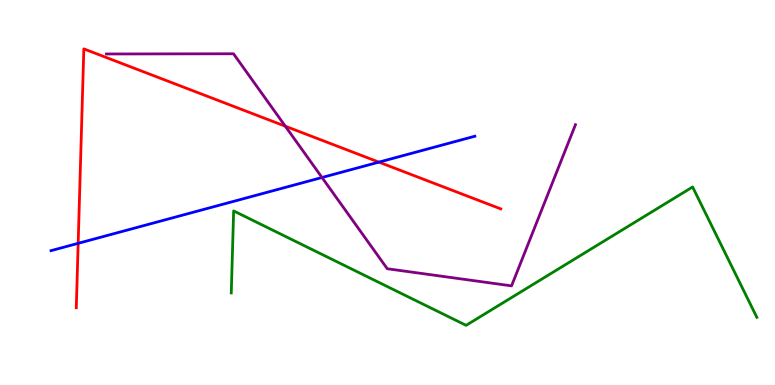[{'lines': ['blue', 'red'], 'intersections': [{'x': 1.01, 'y': 3.68}, {'x': 4.89, 'y': 5.79}]}, {'lines': ['green', 'red'], 'intersections': []}, {'lines': ['purple', 'red'], 'intersections': [{'x': 3.68, 'y': 6.72}]}, {'lines': ['blue', 'green'], 'intersections': []}, {'lines': ['blue', 'purple'], 'intersections': [{'x': 4.15, 'y': 5.39}]}, {'lines': ['green', 'purple'], 'intersections': []}]